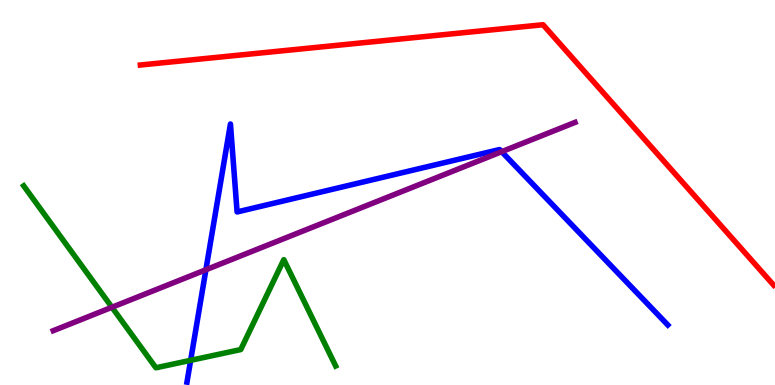[{'lines': ['blue', 'red'], 'intersections': []}, {'lines': ['green', 'red'], 'intersections': []}, {'lines': ['purple', 'red'], 'intersections': []}, {'lines': ['blue', 'green'], 'intersections': [{'x': 2.46, 'y': 0.641}]}, {'lines': ['blue', 'purple'], 'intersections': [{'x': 2.66, 'y': 2.99}, {'x': 6.47, 'y': 6.06}]}, {'lines': ['green', 'purple'], 'intersections': [{'x': 1.44, 'y': 2.02}]}]